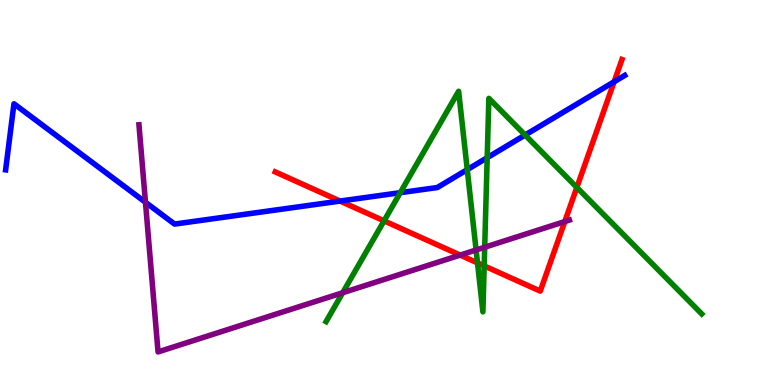[{'lines': ['blue', 'red'], 'intersections': [{'x': 4.39, 'y': 4.78}, {'x': 7.92, 'y': 7.88}]}, {'lines': ['green', 'red'], 'intersections': [{'x': 4.96, 'y': 4.26}, {'x': 6.16, 'y': 3.17}, {'x': 6.25, 'y': 3.09}, {'x': 7.44, 'y': 5.13}]}, {'lines': ['purple', 'red'], 'intersections': [{'x': 5.94, 'y': 3.37}, {'x': 7.29, 'y': 4.25}]}, {'lines': ['blue', 'green'], 'intersections': [{'x': 5.16, 'y': 5.0}, {'x': 6.03, 'y': 5.59}, {'x': 6.29, 'y': 5.9}, {'x': 6.78, 'y': 6.49}]}, {'lines': ['blue', 'purple'], 'intersections': [{'x': 1.88, 'y': 4.75}]}, {'lines': ['green', 'purple'], 'intersections': [{'x': 4.42, 'y': 2.4}, {'x': 6.14, 'y': 3.51}, {'x': 6.25, 'y': 3.58}]}]